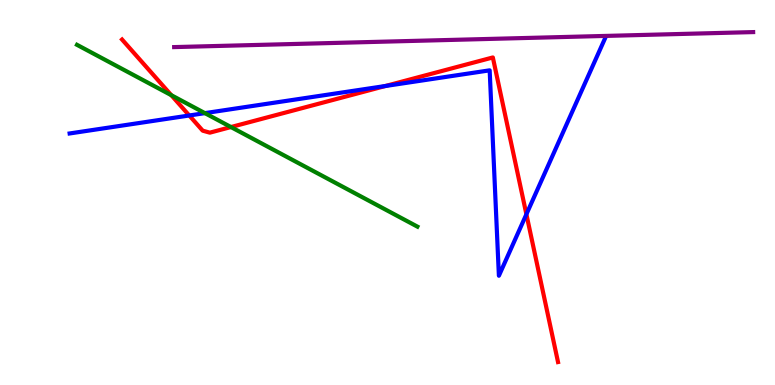[{'lines': ['blue', 'red'], 'intersections': [{'x': 2.44, 'y': 7.0}, {'x': 4.97, 'y': 7.77}, {'x': 6.79, 'y': 4.43}]}, {'lines': ['green', 'red'], 'intersections': [{'x': 2.21, 'y': 7.53}, {'x': 2.98, 'y': 6.7}]}, {'lines': ['purple', 'red'], 'intersections': []}, {'lines': ['blue', 'green'], 'intersections': [{'x': 2.64, 'y': 7.06}]}, {'lines': ['blue', 'purple'], 'intersections': []}, {'lines': ['green', 'purple'], 'intersections': []}]